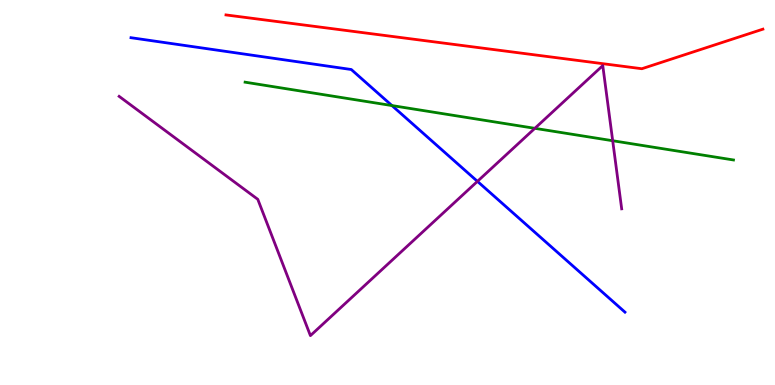[{'lines': ['blue', 'red'], 'intersections': []}, {'lines': ['green', 'red'], 'intersections': []}, {'lines': ['purple', 'red'], 'intersections': []}, {'lines': ['blue', 'green'], 'intersections': [{'x': 5.06, 'y': 7.26}]}, {'lines': ['blue', 'purple'], 'intersections': [{'x': 6.16, 'y': 5.29}]}, {'lines': ['green', 'purple'], 'intersections': [{'x': 6.9, 'y': 6.67}, {'x': 7.91, 'y': 6.34}]}]